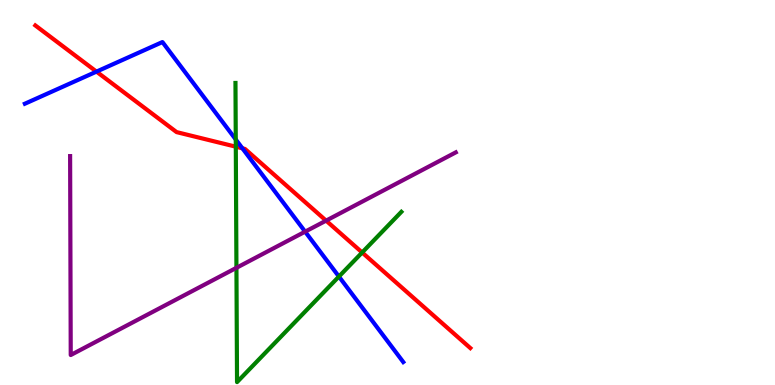[{'lines': ['blue', 'red'], 'intersections': [{'x': 1.24, 'y': 8.14}, {'x': 3.13, 'y': 6.15}]}, {'lines': ['green', 'red'], 'intersections': [{'x': 3.04, 'y': 6.19}, {'x': 4.67, 'y': 3.44}]}, {'lines': ['purple', 'red'], 'intersections': [{'x': 4.21, 'y': 4.27}]}, {'lines': ['blue', 'green'], 'intersections': [{'x': 3.04, 'y': 6.38}, {'x': 4.37, 'y': 2.82}]}, {'lines': ['blue', 'purple'], 'intersections': [{'x': 3.94, 'y': 3.98}]}, {'lines': ['green', 'purple'], 'intersections': [{'x': 3.05, 'y': 3.04}]}]